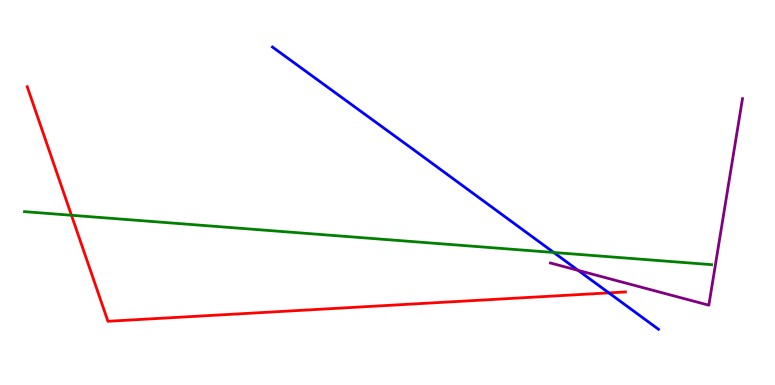[{'lines': ['blue', 'red'], 'intersections': [{'x': 7.86, 'y': 2.39}]}, {'lines': ['green', 'red'], 'intersections': [{'x': 0.922, 'y': 4.41}]}, {'lines': ['purple', 'red'], 'intersections': []}, {'lines': ['blue', 'green'], 'intersections': [{'x': 7.15, 'y': 3.44}]}, {'lines': ['blue', 'purple'], 'intersections': [{'x': 7.46, 'y': 2.98}]}, {'lines': ['green', 'purple'], 'intersections': []}]